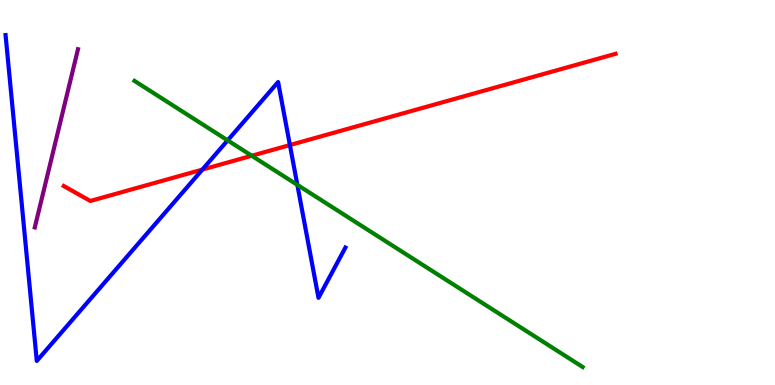[{'lines': ['blue', 'red'], 'intersections': [{'x': 2.61, 'y': 5.6}, {'x': 3.74, 'y': 6.23}]}, {'lines': ['green', 'red'], 'intersections': [{'x': 3.25, 'y': 5.95}]}, {'lines': ['purple', 'red'], 'intersections': []}, {'lines': ['blue', 'green'], 'intersections': [{'x': 2.94, 'y': 6.35}, {'x': 3.84, 'y': 5.2}]}, {'lines': ['blue', 'purple'], 'intersections': []}, {'lines': ['green', 'purple'], 'intersections': []}]